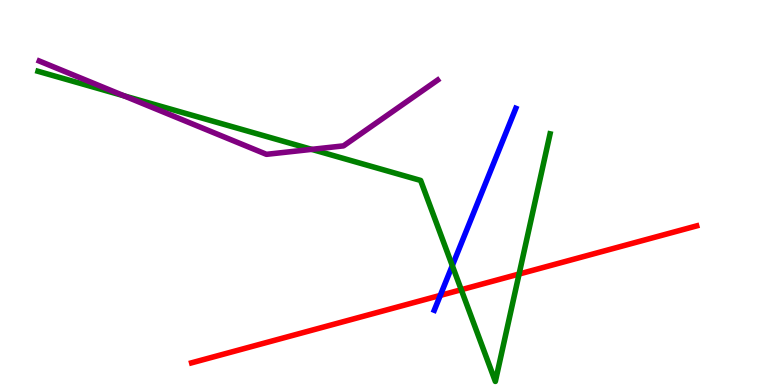[{'lines': ['blue', 'red'], 'intersections': [{'x': 5.68, 'y': 2.33}]}, {'lines': ['green', 'red'], 'intersections': [{'x': 5.95, 'y': 2.47}, {'x': 6.7, 'y': 2.88}]}, {'lines': ['purple', 'red'], 'intersections': []}, {'lines': ['blue', 'green'], 'intersections': [{'x': 5.84, 'y': 3.1}]}, {'lines': ['blue', 'purple'], 'intersections': []}, {'lines': ['green', 'purple'], 'intersections': [{'x': 1.6, 'y': 7.51}, {'x': 4.02, 'y': 6.12}]}]